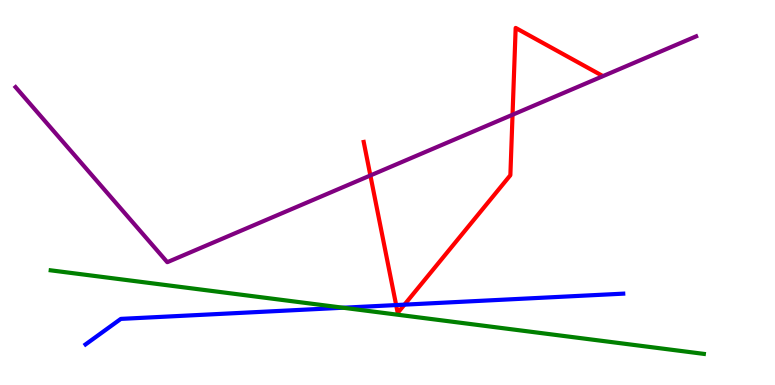[{'lines': ['blue', 'red'], 'intersections': [{'x': 5.11, 'y': 2.08}, {'x': 5.22, 'y': 2.09}]}, {'lines': ['green', 'red'], 'intersections': []}, {'lines': ['purple', 'red'], 'intersections': [{'x': 4.78, 'y': 5.44}, {'x': 6.61, 'y': 7.02}]}, {'lines': ['blue', 'green'], 'intersections': [{'x': 4.43, 'y': 2.01}]}, {'lines': ['blue', 'purple'], 'intersections': []}, {'lines': ['green', 'purple'], 'intersections': []}]